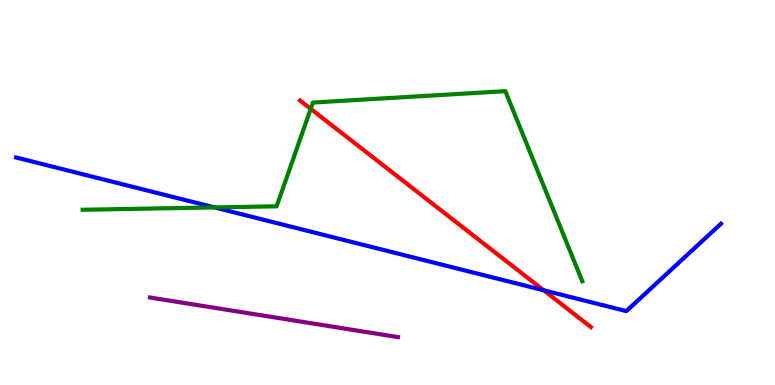[{'lines': ['blue', 'red'], 'intersections': [{'x': 7.02, 'y': 2.46}]}, {'lines': ['green', 'red'], 'intersections': [{'x': 4.01, 'y': 7.17}]}, {'lines': ['purple', 'red'], 'intersections': []}, {'lines': ['blue', 'green'], 'intersections': [{'x': 2.77, 'y': 4.61}]}, {'lines': ['blue', 'purple'], 'intersections': []}, {'lines': ['green', 'purple'], 'intersections': []}]